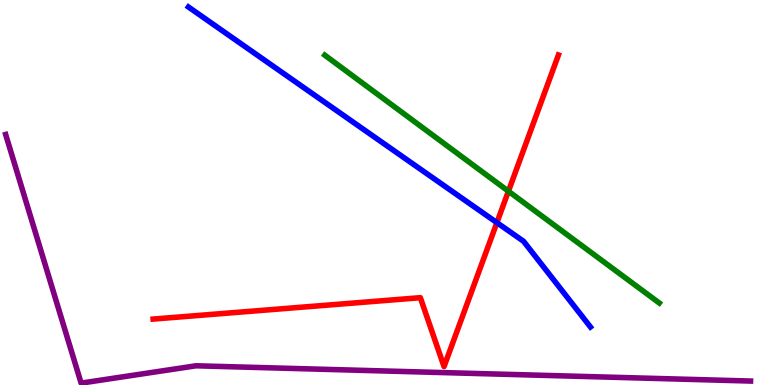[{'lines': ['blue', 'red'], 'intersections': [{'x': 6.41, 'y': 4.22}]}, {'lines': ['green', 'red'], 'intersections': [{'x': 6.56, 'y': 5.03}]}, {'lines': ['purple', 'red'], 'intersections': []}, {'lines': ['blue', 'green'], 'intersections': []}, {'lines': ['blue', 'purple'], 'intersections': []}, {'lines': ['green', 'purple'], 'intersections': []}]